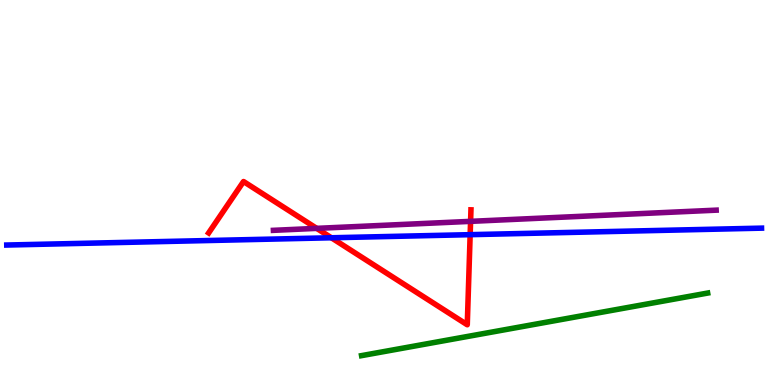[{'lines': ['blue', 'red'], 'intersections': [{'x': 4.28, 'y': 3.82}, {'x': 6.07, 'y': 3.9}]}, {'lines': ['green', 'red'], 'intersections': []}, {'lines': ['purple', 'red'], 'intersections': [{'x': 4.09, 'y': 4.07}, {'x': 6.07, 'y': 4.25}]}, {'lines': ['blue', 'green'], 'intersections': []}, {'lines': ['blue', 'purple'], 'intersections': []}, {'lines': ['green', 'purple'], 'intersections': []}]